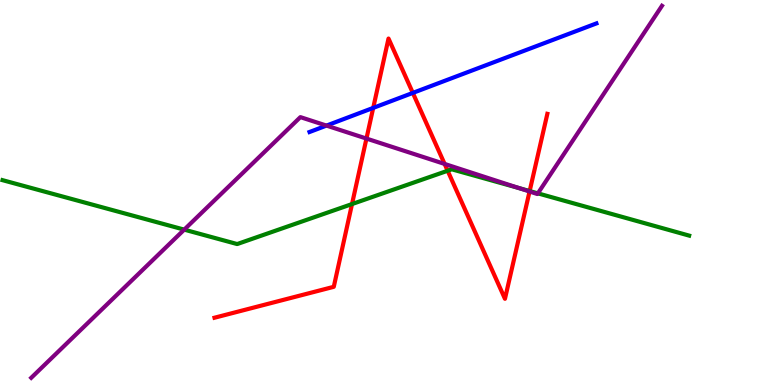[{'lines': ['blue', 'red'], 'intersections': [{'x': 4.82, 'y': 7.2}, {'x': 5.33, 'y': 7.59}]}, {'lines': ['green', 'red'], 'intersections': [{'x': 4.54, 'y': 4.7}, {'x': 5.78, 'y': 5.57}, {'x': 6.83, 'y': 5.04}]}, {'lines': ['purple', 'red'], 'intersections': [{'x': 4.73, 'y': 6.4}, {'x': 5.74, 'y': 5.74}, {'x': 6.83, 'y': 5.03}]}, {'lines': ['blue', 'green'], 'intersections': []}, {'lines': ['blue', 'purple'], 'intersections': [{'x': 4.21, 'y': 6.74}]}, {'lines': ['green', 'purple'], 'intersections': [{'x': 2.38, 'y': 4.04}, {'x': 6.7, 'y': 5.11}, {'x': 6.94, 'y': 4.98}]}]